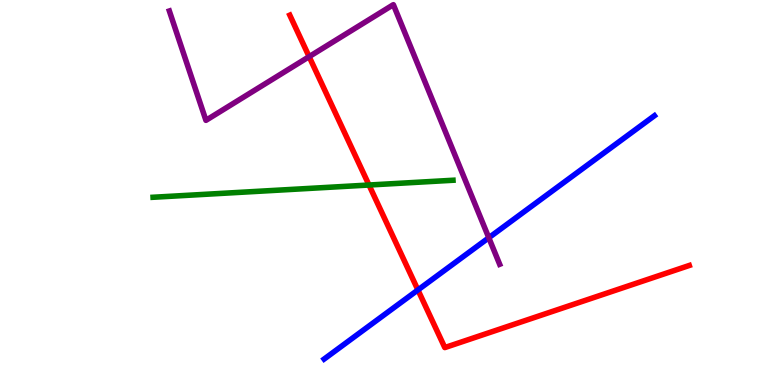[{'lines': ['blue', 'red'], 'intersections': [{'x': 5.39, 'y': 2.47}]}, {'lines': ['green', 'red'], 'intersections': [{'x': 4.76, 'y': 5.19}]}, {'lines': ['purple', 'red'], 'intersections': [{'x': 3.99, 'y': 8.53}]}, {'lines': ['blue', 'green'], 'intersections': []}, {'lines': ['blue', 'purple'], 'intersections': [{'x': 6.31, 'y': 3.82}]}, {'lines': ['green', 'purple'], 'intersections': []}]